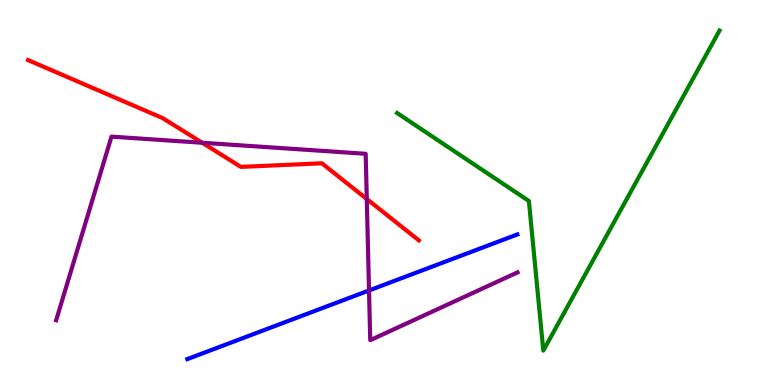[{'lines': ['blue', 'red'], 'intersections': []}, {'lines': ['green', 'red'], 'intersections': []}, {'lines': ['purple', 'red'], 'intersections': [{'x': 2.61, 'y': 6.29}, {'x': 4.73, 'y': 4.83}]}, {'lines': ['blue', 'green'], 'intersections': []}, {'lines': ['blue', 'purple'], 'intersections': [{'x': 4.76, 'y': 2.46}]}, {'lines': ['green', 'purple'], 'intersections': []}]